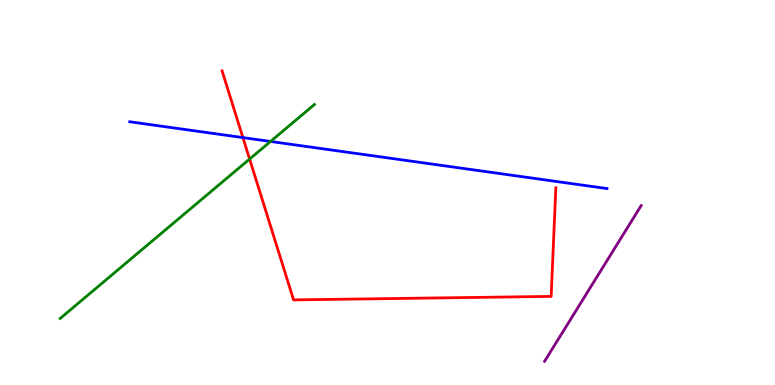[{'lines': ['blue', 'red'], 'intersections': [{'x': 3.13, 'y': 6.43}]}, {'lines': ['green', 'red'], 'intersections': [{'x': 3.22, 'y': 5.87}]}, {'lines': ['purple', 'red'], 'intersections': []}, {'lines': ['blue', 'green'], 'intersections': [{'x': 3.49, 'y': 6.33}]}, {'lines': ['blue', 'purple'], 'intersections': []}, {'lines': ['green', 'purple'], 'intersections': []}]